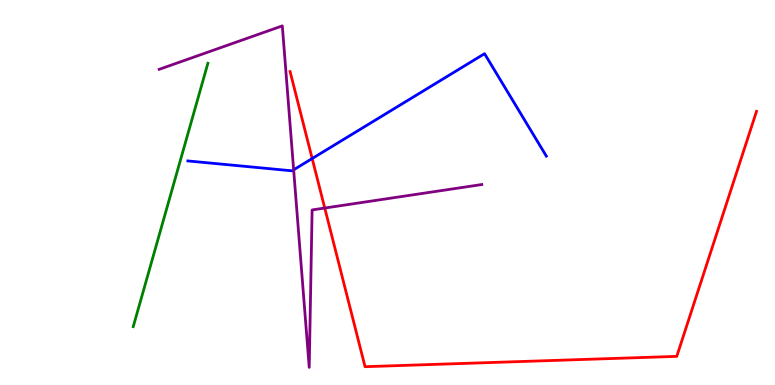[{'lines': ['blue', 'red'], 'intersections': [{'x': 4.03, 'y': 5.88}]}, {'lines': ['green', 'red'], 'intersections': []}, {'lines': ['purple', 'red'], 'intersections': [{'x': 4.19, 'y': 4.6}]}, {'lines': ['blue', 'green'], 'intersections': []}, {'lines': ['blue', 'purple'], 'intersections': [{'x': 3.79, 'y': 5.59}]}, {'lines': ['green', 'purple'], 'intersections': []}]